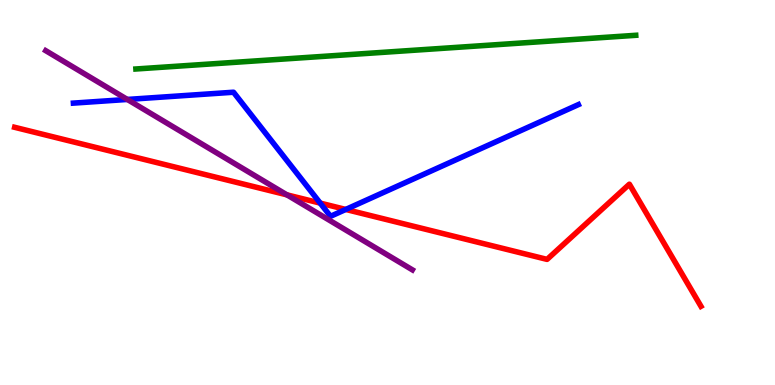[{'lines': ['blue', 'red'], 'intersections': [{'x': 4.13, 'y': 4.72}, {'x': 4.46, 'y': 4.56}]}, {'lines': ['green', 'red'], 'intersections': []}, {'lines': ['purple', 'red'], 'intersections': [{'x': 3.7, 'y': 4.94}]}, {'lines': ['blue', 'green'], 'intersections': []}, {'lines': ['blue', 'purple'], 'intersections': [{'x': 1.64, 'y': 7.42}]}, {'lines': ['green', 'purple'], 'intersections': []}]